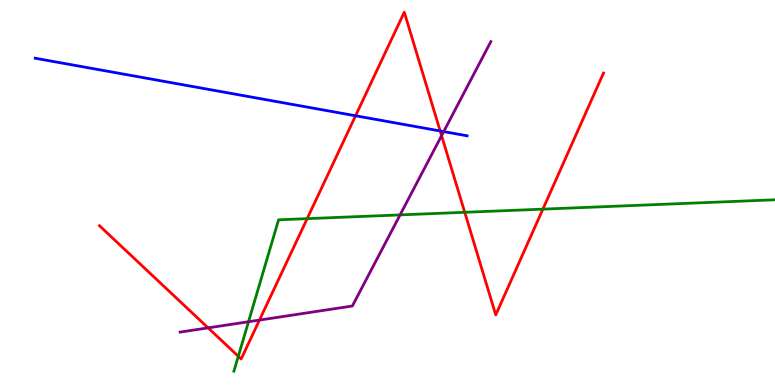[{'lines': ['blue', 'red'], 'intersections': [{'x': 4.59, 'y': 6.99}, {'x': 5.68, 'y': 6.6}]}, {'lines': ['green', 'red'], 'intersections': [{'x': 3.08, 'y': 0.746}, {'x': 3.96, 'y': 4.32}, {'x': 6.0, 'y': 4.49}, {'x': 7.0, 'y': 4.57}]}, {'lines': ['purple', 'red'], 'intersections': [{'x': 2.69, 'y': 1.48}, {'x': 3.35, 'y': 1.69}, {'x': 5.7, 'y': 6.48}]}, {'lines': ['blue', 'green'], 'intersections': []}, {'lines': ['blue', 'purple'], 'intersections': [{'x': 5.73, 'y': 6.58}]}, {'lines': ['green', 'purple'], 'intersections': [{'x': 3.21, 'y': 1.64}, {'x': 5.16, 'y': 4.42}]}]